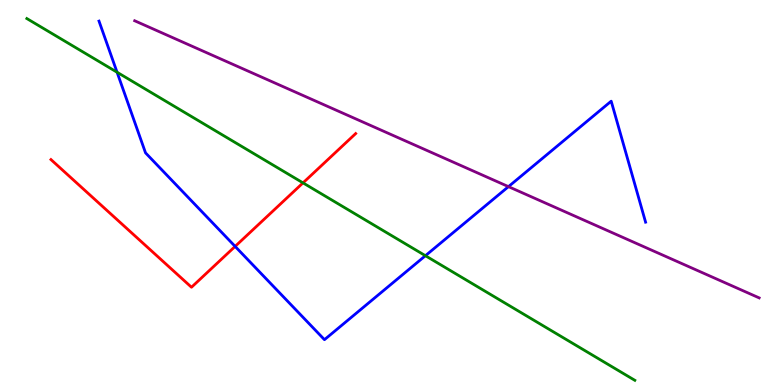[{'lines': ['blue', 'red'], 'intersections': [{'x': 3.03, 'y': 3.6}]}, {'lines': ['green', 'red'], 'intersections': [{'x': 3.91, 'y': 5.25}]}, {'lines': ['purple', 'red'], 'intersections': []}, {'lines': ['blue', 'green'], 'intersections': [{'x': 1.51, 'y': 8.12}, {'x': 5.49, 'y': 3.36}]}, {'lines': ['blue', 'purple'], 'intersections': [{'x': 6.56, 'y': 5.15}]}, {'lines': ['green', 'purple'], 'intersections': []}]